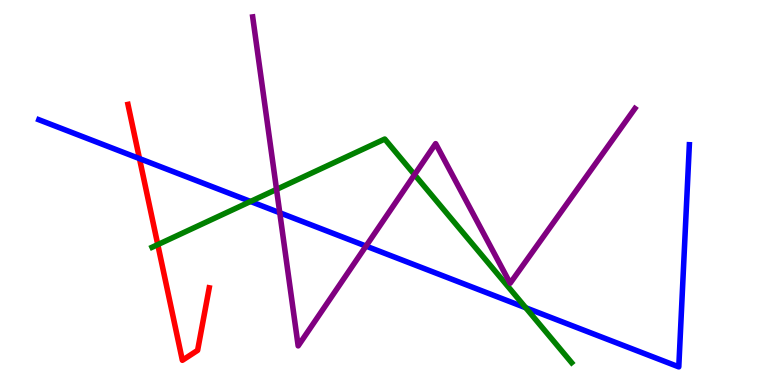[{'lines': ['blue', 'red'], 'intersections': [{'x': 1.8, 'y': 5.88}]}, {'lines': ['green', 'red'], 'intersections': [{'x': 2.04, 'y': 3.65}]}, {'lines': ['purple', 'red'], 'intersections': []}, {'lines': ['blue', 'green'], 'intersections': [{'x': 3.23, 'y': 4.77}, {'x': 6.78, 'y': 2.01}]}, {'lines': ['blue', 'purple'], 'intersections': [{'x': 3.61, 'y': 4.47}, {'x': 4.72, 'y': 3.61}]}, {'lines': ['green', 'purple'], 'intersections': [{'x': 3.57, 'y': 5.08}, {'x': 5.35, 'y': 5.46}]}]